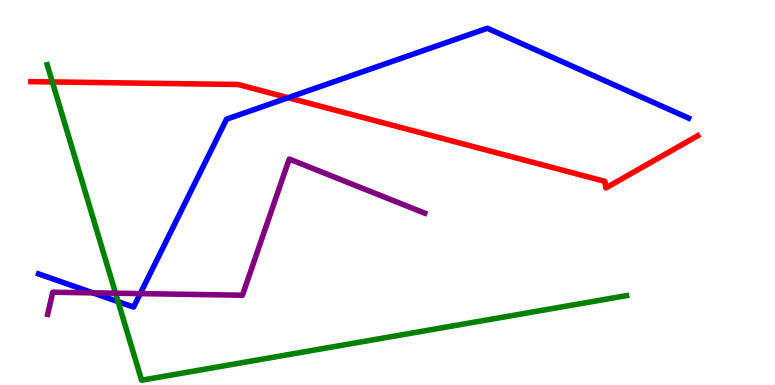[{'lines': ['blue', 'red'], 'intersections': [{'x': 3.72, 'y': 7.46}]}, {'lines': ['green', 'red'], 'intersections': [{'x': 0.675, 'y': 7.87}]}, {'lines': ['purple', 'red'], 'intersections': []}, {'lines': ['blue', 'green'], 'intersections': [{'x': 1.52, 'y': 2.17}]}, {'lines': ['blue', 'purple'], 'intersections': [{'x': 1.2, 'y': 2.39}, {'x': 1.81, 'y': 2.37}]}, {'lines': ['green', 'purple'], 'intersections': [{'x': 1.49, 'y': 2.38}]}]